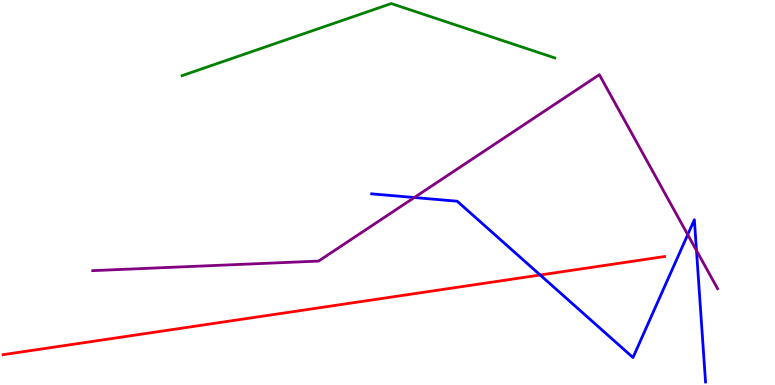[{'lines': ['blue', 'red'], 'intersections': [{'x': 6.97, 'y': 2.86}]}, {'lines': ['green', 'red'], 'intersections': []}, {'lines': ['purple', 'red'], 'intersections': []}, {'lines': ['blue', 'green'], 'intersections': []}, {'lines': ['blue', 'purple'], 'intersections': [{'x': 5.35, 'y': 4.87}, {'x': 8.87, 'y': 3.91}, {'x': 8.99, 'y': 3.49}]}, {'lines': ['green', 'purple'], 'intersections': []}]